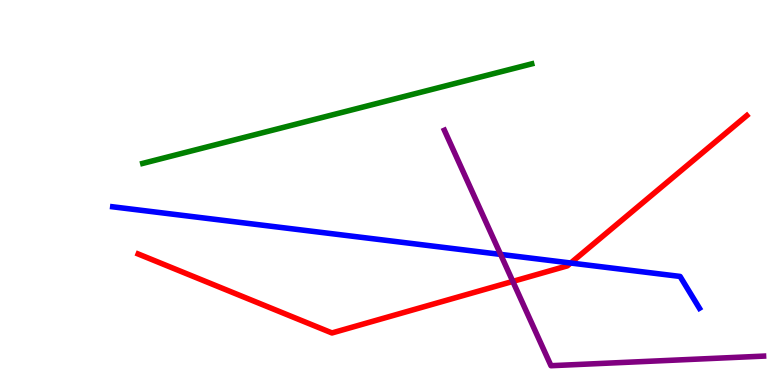[{'lines': ['blue', 'red'], 'intersections': [{'x': 7.36, 'y': 3.17}]}, {'lines': ['green', 'red'], 'intersections': []}, {'lines': ['purple', 'red'], 'intersections': [{'x': 6.62, 'y': 2.69}]}, {'lines': ['blue', 'green'], 'intersections': []}, {'lines': ['blue', 'purple'], 'intersections': [{'x': 6.46, 'y': 3.39}]}, {'lines': ['green', 'purple'], 'intersections': []}]